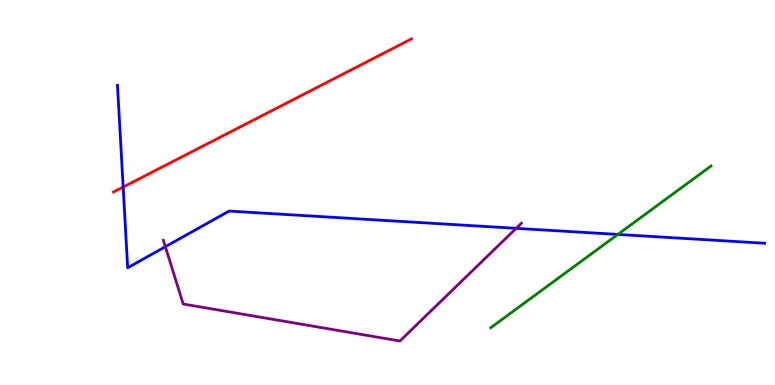[{'lines': ['blue', 'red'], 'intersections': [{'x': 1.59, 'y': 5.14}]}, {'lines': ['green', 'red'], 'intersections': []}, {'lines': ['purple', 'red'], 'intersections': []}, {'lines': ['blue', 'green'], 'intersections': [{'x': 7.97, 'y': 3.91}]}, {'lines': ['blue', 'purple'], 'intersections': [{'x': 2.13, 'y': 3.59}, {'x': 6.66, 'y': 4.07}]}, {'lines': ['green', 'purple'], 'intersections': []}]